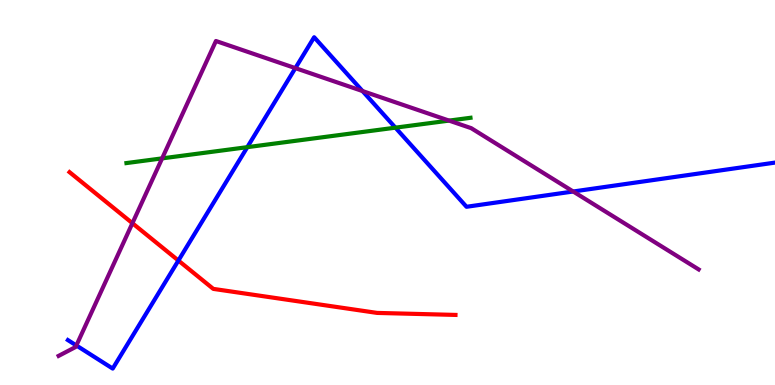[{'lines': ['blue', 'red'], 'intersections': [{'x': 2.3, 'y': 3.23}]}, {'lines': ['green', 'red'], 'intersections': []}, {'lines': ['purple', 'red'], 'intersections': [{'x': 1.71, 'y': 4.2}]}, {'lines': ['blue', 'green'], 'intersections': [{'x': 3.19, 'y': 6.18}, {'x': 5.1, 'y': 6.68}]}, {'lines': ['blue', 'purple'], 'intersections': [{'x': 0.985, 'y': 1.03}, {'x': 3.81, 'y': 8.23}, {'x': 4.68, 'y': 7.63}, {'x': 7.4, 'y': 5.03}]}, {'lines': ['green', 'purple'], 'intersections': [{'x': 2.09, 'y': 5.89}, {'x': 5.79, 'y': 6.87}]}]